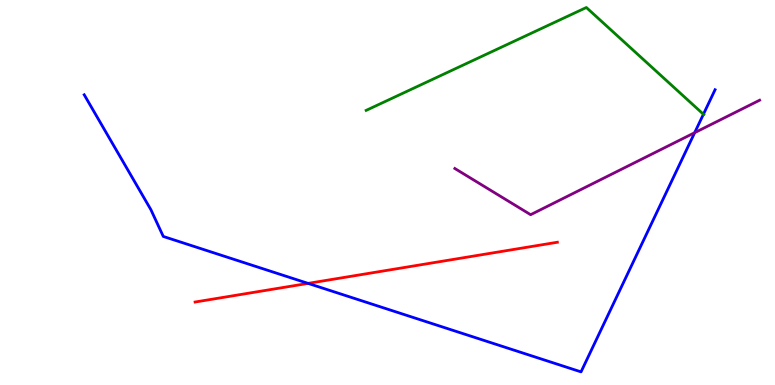[{'lines': ['blue', 'red'], 'intersections': [{'x': 3.97, 'y': 2.64}]}, {'lines': ['green', 'red'], 'intersections': []}, {'lines': ['purple', 'red'], 'intersections': []}, {'lines': ['blue', 'green'], 'intersections': [{'x': 9.08, 'y': 7.03}]}, {'lines': ['blue', 'purple'], 'intersections': [{'x': 8.96, 'y': 6.55}]}, {'lines': ['green', 'purple'], 'intersections': []}]